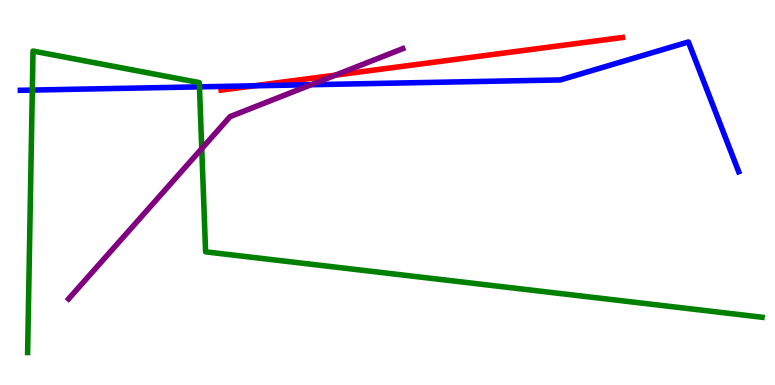[{'lines': ['blue', 'red'], 'intersections': [{'x': 3.28, 'y': 7.77}]}, {'lines': ['green', 'red'], 'intersections': []}, {'lines': ['purple', 'red'], 'intersections': [{'x': 4.33, 'y': 8.05}]}, {'lines': ['blue', 'green'], 'intersections': [{'x': 0.417, 'y': 7.66}, {'x': 2.57, 'y': 7.74}]}, {'lines': ['blue', 'purple'], 'intersections': [{'x': 4.01, 'y': 7.8}]}, {'lines': ['green', 'purple'], 'intersections': [{'x': 2.6, 'y': 6.14}]}]